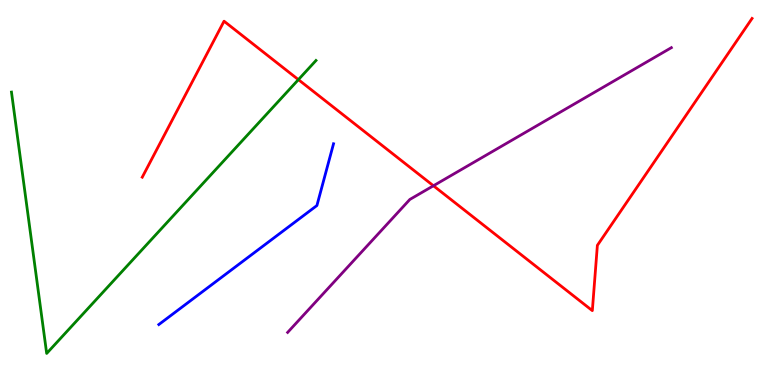[{'lines': ['blue', 'red'], 'intersections': []}, {'lines': ['green', 'red'], 'intersections': [{'x': 3.85, 'y': 7.93}]}, {'lines': ['purple', 'red'], 'intersections': [{'x': 5.59, 'y': 5.18}]}, {'lines': ['blue', 'green'], 'intersections': []}, {'lines': ['blue', 'purple'], 'intersections': []}, {'lines': ['green', 'purple'], 'intersections': []}]